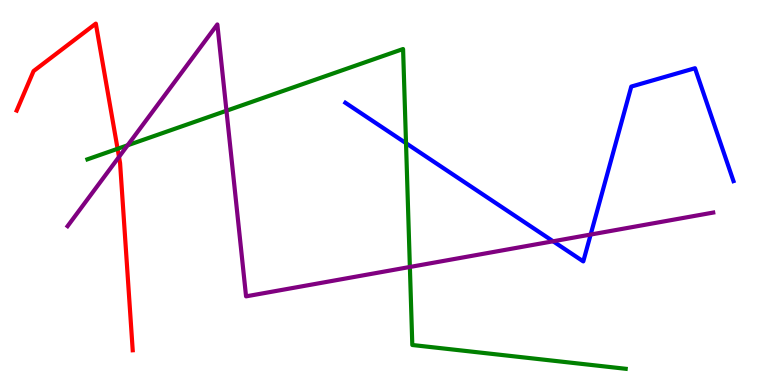[{'lines': ['blue', 'red'], 'intersections': []}, {'lines': ['green', 'red'], 'intersections': [{'x': 1.52, 'y': 6.14}]}, {'lines': ['purple', 'red'], 'intersections': [{'x': 1.54, 'y': 5.92}]}, {'lines': ['blue', 'green'], 'intersections': [{'x': 5.24, 'y': 6.28}]}, {'lines': ['blue', 'purple'], 'intersections': [{'x': 7.14, 'y': 3.73}, {'x': 7.62, 'y': 3.91}]}, {'lines': ['green', 'purple'], 'intersections': [{'x': 1.65, 'y': 6.23}, {'x': 2.92, 'y': 7.12}, {'x': 5.29, 'y': 3.07}]}]